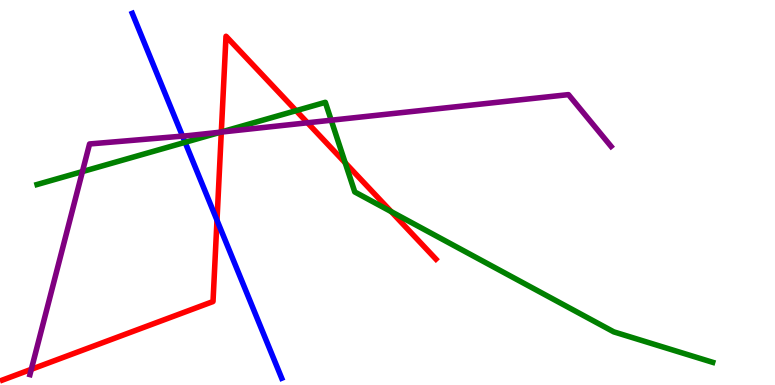[{'lines': ['blue', 'red'], 'intersections': [{'x': 2.8, 'y': 4.28}]}, {'lines': ['green', 'red'], 'intersections': [{'x': 2.86, 'y': 6.57}, {'x': 3.82, 'y': 7.13}, {'x': 4.45, 'y': 5.77}, {'x': 5.05, 'y': 4.5}]}, {'lines': ['purple', 'red'], 'intersections': [{'x': 0.404, 'y': 0.408}, {'x': 2.86, 'y': 6.57}, {'x': 3.97, 'y': 6.81}]}, {'lines': ['blue', 'green'], 'intersections': [{'x': 2.39, 'y': 6.3}]}, {'lines': ['blue', 'purple'], 'intersections': [{'x': 2.36, 'y': 6.46}]}, {'lines': ['green', 'purple'], 'intersections': [{'x': 1.06, 'y': 5.54}, {'x': 2.85, 'y': 6.57}, {'x': 4.27, 'y': 6.88}]}]